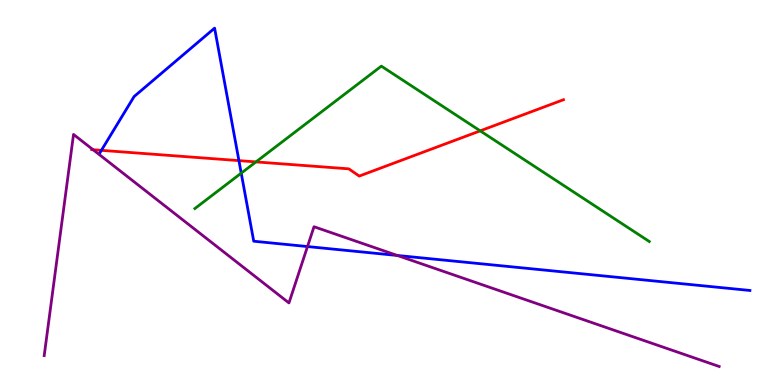[{'lines': ['blue', 'red'], 'intersections': [{'x': 1.31, 'y': 6.1}, {'x': 3.08, 'y': 5.83}]}, {'lines': ['green', 'red'], 'intersections': [{'x': 3.3, 'y': 5.79}, {'x': 6.2, 'y': 6.6}]}, {'lines': ['purple', 'red'], 'intersections': [{'x': 1.2, 'y': 6.11}]}, {'lines': ['blue', 'green'], 'intersections': [{'x': 3.11, 'y': 5.5}]}, {'lines': ['blue', 'purple'], 'intersections': [{'x': 3.97, 'y': 3.6}, {'x': 5.13, 'y': 3.36}]}, {'lines': ['green', 'purple'], 'intersections': []}]